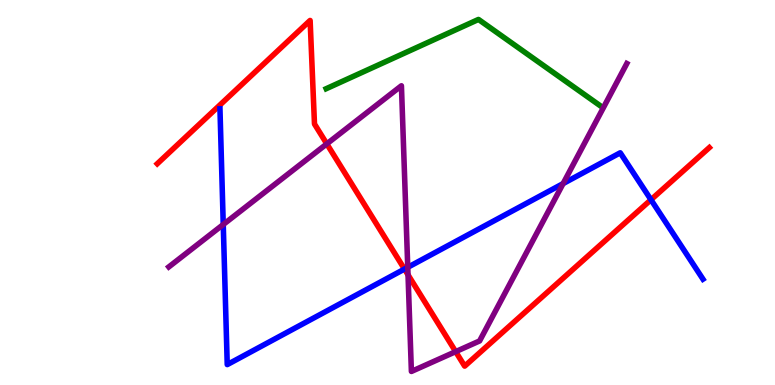[{'lines': ['blue', 'red'], 'intersections': [{'x': 5.22, 'y': 3.01}, {'x': 8.4, 'y': 4.81}]}, {'lines': ['green', 'red'], 'intersections': []}, {'lines': ['purple', 'red'], 'intersections': [{'x': 4.22, 'y': 6.26}, {'x': 5.26, 'y': 2.86}, {'x': 5.88, 'y': 0.866}]}, {'lines': ['blue', 'green'], 'intersections': []}, {'lines': ['blue', 'purple'], 'intersections': [{'x': 2.88, 'y': 4.17}, {'x': 5.26, 'y': 3.06}, {'x': 7.27, 'y': 5.23}]}, {'lines': ['green', 'purple'], 'intersections': []}]